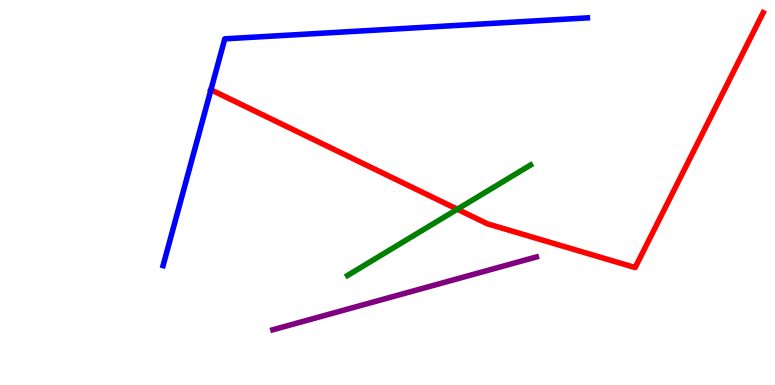[{'lines': ['blue', 'red'], 'intersections': [{'x': 2.72, 'y': 7.67}]}, {'lines': ['green', 'red'], 'intersections': [{'x': 5.9, 'y': 4.57}]}, {'lines': ['purple', 'red'], 'intersections': []}, {'lines': ['blue', 'green'], 'intersections': []}, {'lines': ['blue', 'purple'], 'intersections': []}, {'lines': ['green', 'purple'], 'intersections': []}]